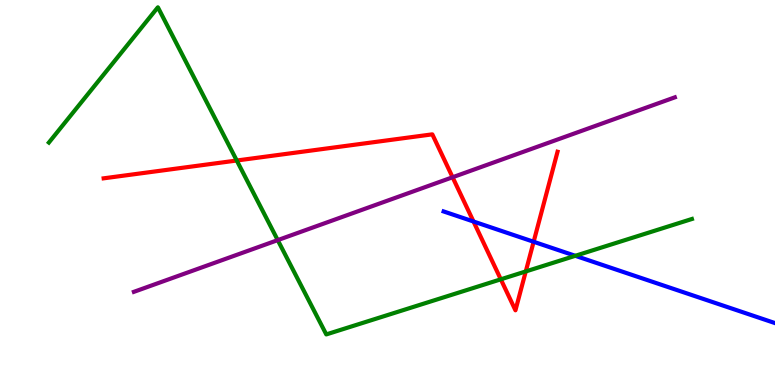[{'lines': ['blue', 'red'], 'intersections': [{'x': 6.11, 'y': 4.25}, {'x': 6.89, 'y': 3.72}]}, {'lines': ['green', 'red'], 'intersections': [{'x': 3.05, 'y': 5.83}, {'x': 6.46, 'y': 2.75}, {'x': 6.78, 'y': 2.95}]}, {'lines': ['purple', 'red'], 'intersections': [{'x': 5.84, 'y': 5.4}]}, {'lines': ['blue', 'green'], 'intersections': [{'x': 7.42, 'y': 3.36}]}, {'lines': ['blue', 'purple'], 'intersections': []}, {'lines': ['green', 'purple'], 'intersections': [{'x': 3.58, 'y': 3.76}]}]